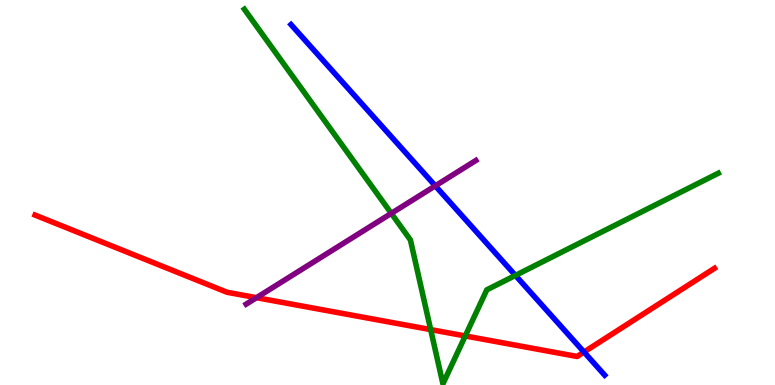[{'lines': ['blue', 'red'], 'intersections': [{'x': 7.54, 'y': 0.856}]}, {'lines': ['green', 'red'], 'intersections': [{'x': 5.56, 'y': 1.44}, {'x': 6.0, 'y': 1.27}]}, {'lines': ['purple', 'red'], 'intersections': [{'x': 3.31, 'y': 2.27}]}, {'lines': ['blue', 'green'], 'intersections': [{'x': 6.65, 'y': 2.85}]}, {'lines': ['blue', 'purple'], 'intersections': [{'x': 5.62, 'y': 5.17}]}, {'lines': ['green', 'purple'], 'intersections': [{'x': 5.05, 'y': 4.46}]}]